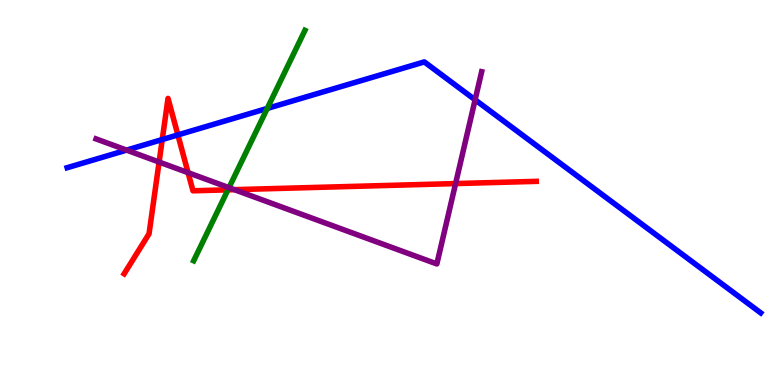[{'lines': ['blue', 'red'], 'intersections': [{'x': 2.09, 'y': 6.38}, {'x': 2.3, 'y': 6.5}]}, {'lines': ['green', 'red'], 'intersections': [{'x': 2.94, 'y': 5.07}]}, {'lines': ['purple', 'red'], 'intersections': [{'x': 2.05, 'y': 5.79}, {'x': 2.43, 'y': 5.51}, {'x': 3.02, 'y': 5.07}, {'x': 5.88, 'y': 5.23}]}, {'lines': ['blue', 'green'], 'intersections': [{'x': 3.45, 'y': 7.18}]}, {'lines': ['blue', 'purple'], 'intersections': [{'x': 1.63, 'y': 6.1}, {'x': 6.13, 'y': 7.41}]}, {'lines': ['green', 'purple'], 'intersections': [{'x': 2.95, 'y': 5.13}]}]